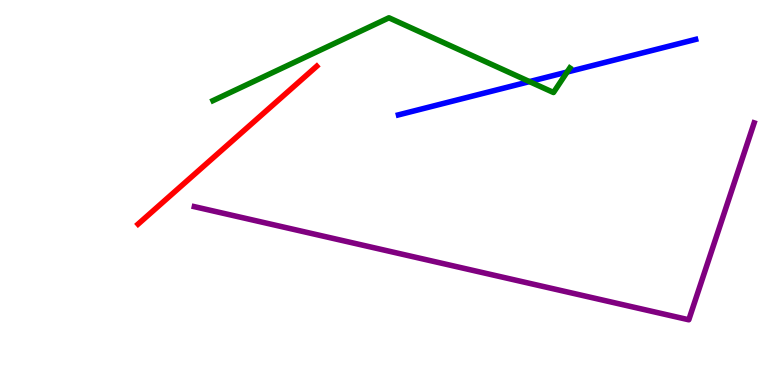[{'lines': ['blue', 'red'], 'intersections': []}, {'lines': ['green', 'red'], 'intersections': []}, {'lines': ['purple', 'red'], 'intersections': []}, {'lines': ['blue', 'green'], 'intersections': [{'x': 6.83, 'y': 7.88}, {'x': 7.32, 'y': 8.13}]}, {'lines': ['blue', 'purple'], 'intersections': []}, {'lines': ['green', 'purple'], 'intersections': []}]